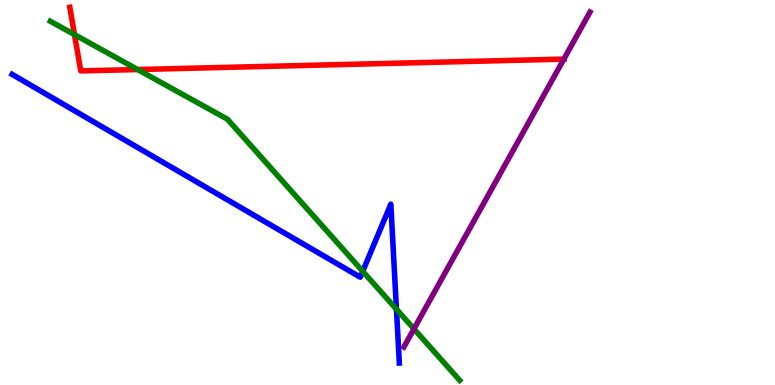[{'lines': ['blue', 'red'], 'intersections': []}, {'lines': ['green', 'red'], 'intersections': [{'x': 0.961, 'y': 9.1}, {'x': 1.78, 'y': 8.19}]}, {'lines': ['purple', 'red'], 'intersections': [{'x': 7.28, 'y': 8.46}]}, {'lines': ['blue', 'green'], 'intersections': [{'x': 4.68, 'y': 2.95}, {'x': 5.12, 'y': 1.97}]}, {'lines': ['blue', 'purple'], 'intersections': []}, {'lines': ['green', 'purple'], 'intersections': [{'x': 5.34, 'y': 1.46}]}]